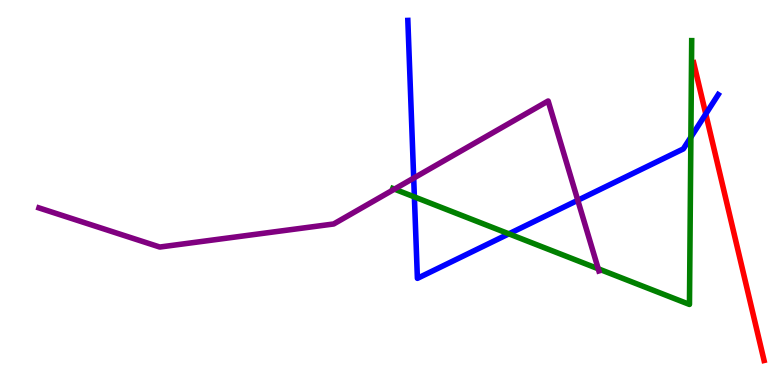[{'lines': ['blue', 'red'], 'intersections': [{'x': 9.11, 'y': 7.04}]}, {'lines': ['green', 'red'], 'intersections': []}, {'lines': ['purple', 'red'], 'intersections': []}, {'lines': ['blue', 'green'], 'intersections': [{'x': 5.35, 'y': 4.89}, {'x': 6.57, 'y': 3.93}, {'x': 8.91, 'y': 6.44}]}, {'lines': ['blue', 'purple'], 'intersections': [{'x': 5.34, 'y': 5.37}, {'x': 7.46, 'y': 4.8}]}, {'lines': ['green', 'purple'], 'intersections': [{'x': 5.09, 'y': 5.09}, {'x': 7.72, 'y': 3.02}]}]